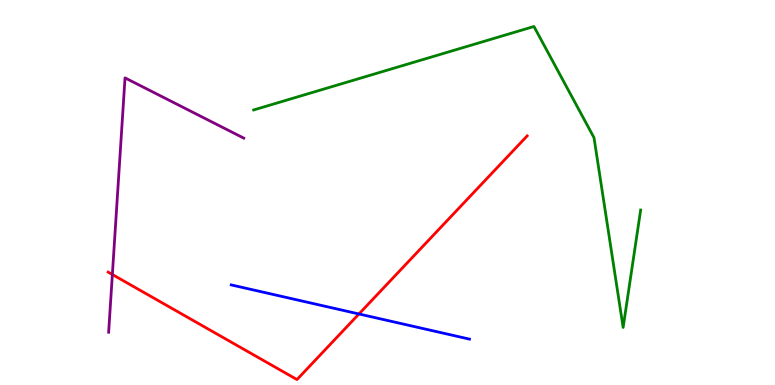[{'lines': ['blue', 'red'], 'intersections': [{'x': 4.63, 'y': 1.84}]}, {'lines': ['green', 'red'], 'intersections': []}, {'lines': ['purple', 'red'], 'intersections': [{'x': 1.45, 'y': 2.87}]}, {'lines': ['blue', 'green'], 'intersections': []}, {'lines': ['blue', 'purple'], 'intersections': []}, {'lines': ['green', 'purple'], 'intersections': []}]